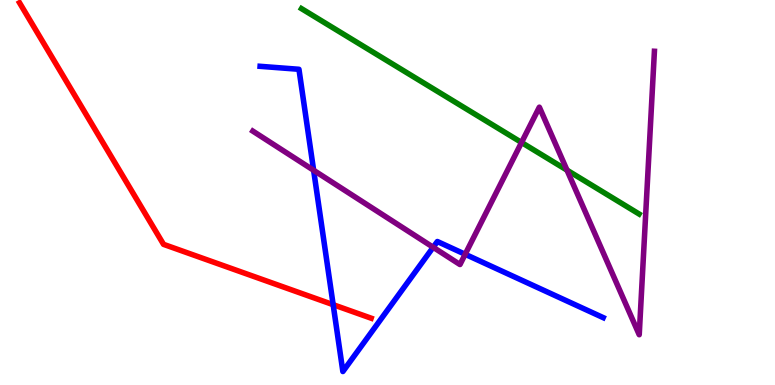[{'lines': ['blue', 'red'], 'intersections': [{'x': 4.3, 'y': 2.09}]}, {'lines': ['green', 'red'], 'intersections': []}, {'lines': ['purple', 'red'], 'intersections': []}, {'lines': ['blue', 'green'], 'intersections': []}, {'lines': ['blue', 'purple'], 'intersections': [{'x': 4.05, 'y': 5.58}, {'x': 5.59, 'y': 3.58}, {'x': 6.0, 'y': 3.4}]}, {'lines': ['green', 'purple'], 'intersections': [{'x': 6.73, 'y': 6.3}, {'x': 7.32, 'y': 5.58}]}]